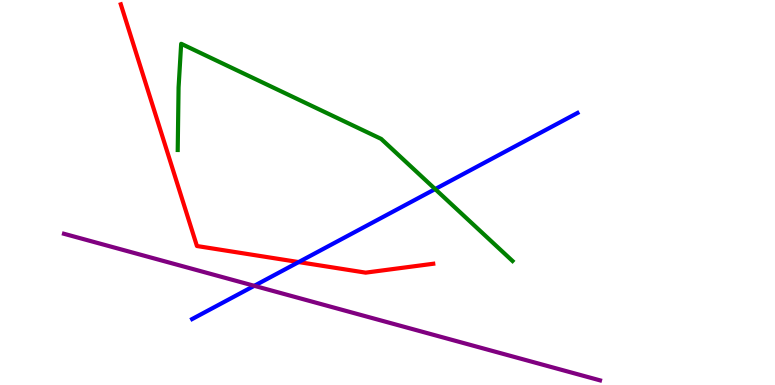[{'lines': ['blue', 'red'], 'intersections': [{'x': 3.85, 'y': 3.19}]}, {'lines': ['green', 'red'], 'intersections': []}, {'lines': ['purple', 'red'], 'intersections': []}, {'lines': ['blue', 'green'], 'intersections': [{'x': 5.61, 'y': 5.09}]}, {'lines': ['blue', 'purple'], 'intersections': [{'x': 3.28, 'y': 2.58}]}, {'lines': ['green', 'purple'], 'intersections': []}]